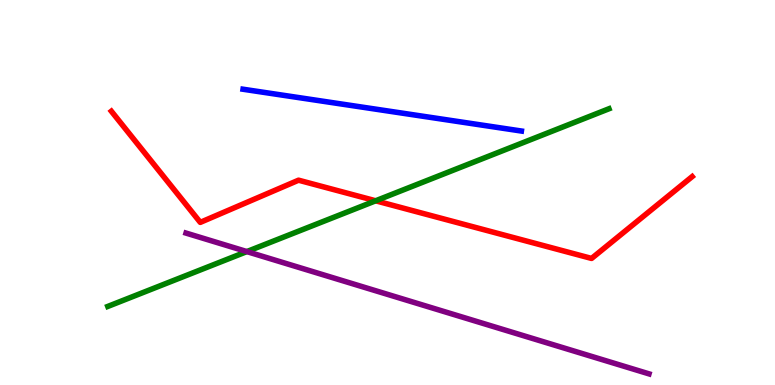[{'lines': ['blue', 'red'], 'intersections': []}, {'lines': ['green', 'red'], 'intersections': [{'x': 4.85, 'y': 4.78}]}, {'lines': ['purple', 'red'], 'intersections': []}, {'lines': ['blue', 'green'], 'intersections': []}, {'lines': ['blue', 'purple'], 'intersections': []}, {'lines': ['green', 'purple'], 'intersections': [{'x': 3.19, 'y': 3.47}]}]